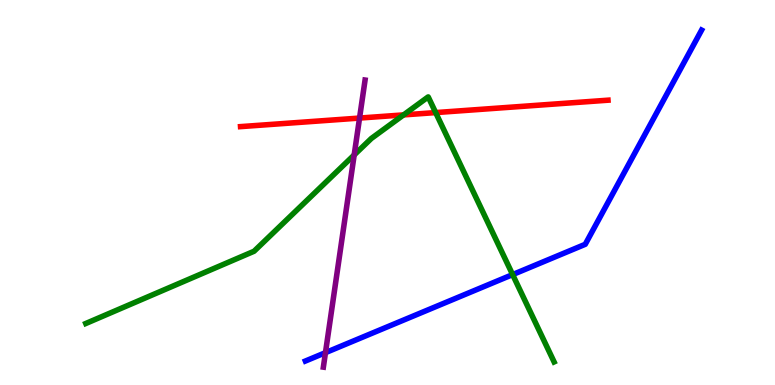[{'lines': ['blue', 'red'], 'intersections': []}, {'lines': ['green', 'red'], 'intersections': [{'x': 5.21, 'y': 7.02}, {'x': 5.62, 'y': 7.08}]}, {'lines': ['purple', 'red'], 'intersections': [{'x': 4.64, 'y': 6.93}]}, {'lines': ['blue', 'green'], 'intersections': [{'x': 6.61, 'y': 2.87}]}, {'lines': ['blue', 'purple'], 'intersections': [{'x': 4.2, 'y': 0.84}]}, {'lines': ['green', 'purple'], 'intersections': [{'x': 4.57, 'y': 5.98}]}]